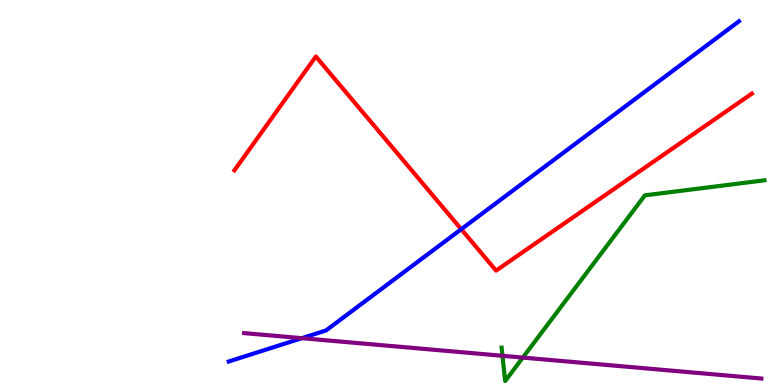[{'lines': ['blue', 'red'], 'intersections': [{'x': 5.95, 'y': 4.05}]}, {'lines': ['green', 'red'], 'intersections': []}, {'lines': ['purple', 'red'], 'intersections': []}, {'lines': ['blue', 'green'], 'intersections': []}, {'lines': ['blue', 'purple'], 'intersections': [{'x': 3.89, 'y': 1.22}]}, {'lines': ['green', 'purple'], 'intersections': [{'x': 6.48, 'y': 0.759}, {'x': 6.75, 'y': 0.712}]}]